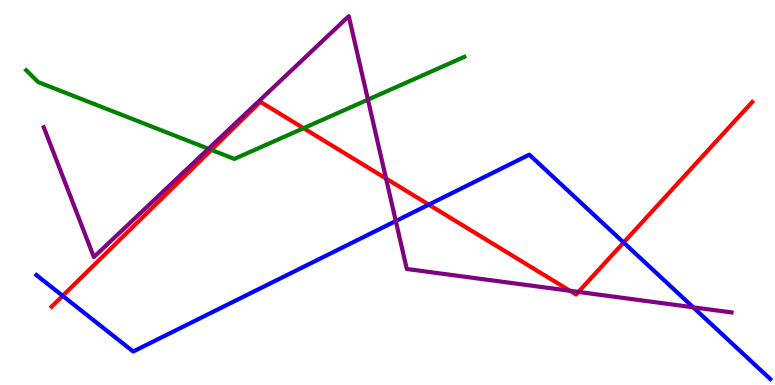[{'lines': ['blue', 'red'], 'intersections': [{'x': 0.808, 'y': 2.32}, {'x': 5.53, 'y': 4.69}, {'x': 8.05, 'y': 3.7}]}, {'lines': ['green', 'red'], 'intersections': [{'x': 2.73, 'y': 6.11}, {'x': 3.92, 'y': 6.67}]}, {'lines': ['purple', 'red'], 'intersections': [{'x': 4.98, 'y': 5.36}, {'x': 7.36, 'y': 2.45}, {'x': 7.46, 'y': 2.42}]}, {'lines': ['blue', 'green'], 'intersections': []}, {'lines': ['blue', 'purple'], 'intersections': [{'x': 5.11, 'y': 4.26}, {'x': 8.94, 'y': 2.02}]}, {'lines': ['green', 'purple'], 'intersections': [{'x': 2.69, 'y': 6.14}, {'x': 4.75, 'y': 7.41}]}]